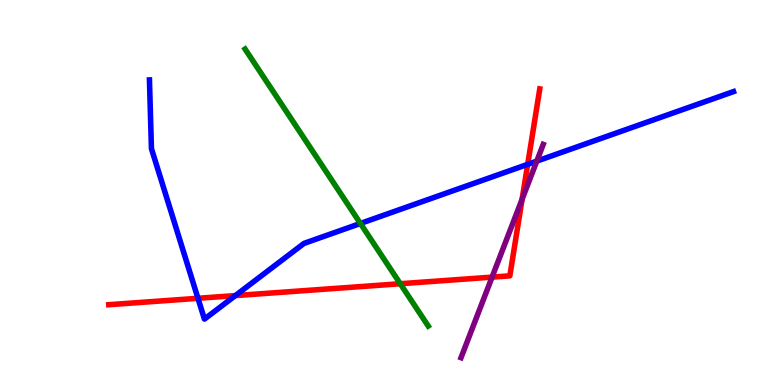[{'lines': ['blue', 'red'], 'intersections': [{'x': 2.55, 'y': 2.25}, {'x': 3.04, 'y': 2.32}, {'x': 6.81, 'y': 5.73}]}, {'lines': ['green', 'red'], 'intersections': [{'x': 5.16, 'y': 2.63}]}, {'lines': ['purple', 'red'], 'intersections': [{'x': 6.35, 'y': 2.8}, {'x': 6.74, 'y': 4.83}]}, {'lines': ['blue', 'green'], 'intersections': [{'x': 4.65, 'y': 4.2}]}, {'lines': ['blue', 'purple'], 'intersections': [{'x': 6.93, 'y': 5.81}]}, {'lines': ['green', 'purple'], 'intersections': []}]